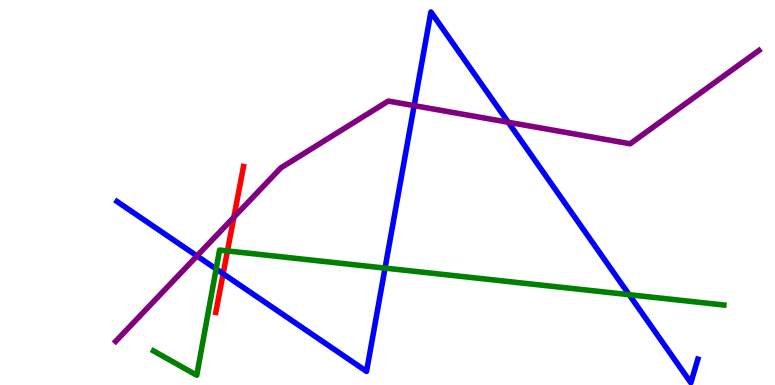[{'lines': ['blue', 'red'], 'intersections': [{'x': 2.88, 'y': 2.89}]}, {'lines': ['green', 'red'], 'intersections': [{'x': 2.94, 'y': 3.48}]}, {'lines': ['purple', 'red'], 'intersections': [{'x': 3.02, 'y': 4.36}]}, {'lines': ['blue', 'green'], 'intersections': [{'x': 2.79, 'y': 3.01}, {'x': 4.97, 'y': 3.04}, {'x': 8.12, 'y': 2.35}]}, {'lines': ['blue', 'purple'], 'intersections': [{'x': 2.54, 'y': 3.35}, {'x': 5.34, 'y': 7.26}, {'x': 6.56, 'y': 6.82}]}, {'lines': ['green', 'purple'], 'intersections': []}]